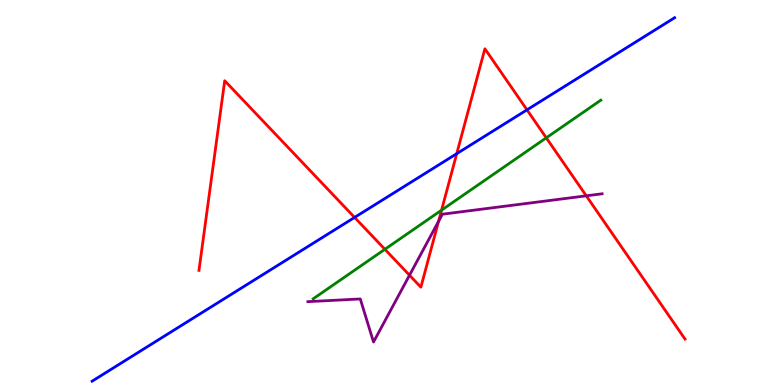[{'lines': ['blue', 'red'], 'intersections': [{'x': 4.58, 'y': 4.35}, {'x': 5.89, 'y': 6.01}, {'x': 6.8, 'y': 7.15}]}, {'lines': ['green', 'red'], 'intersections': [{'x': 4.97, 'y': 3.52}, {'x': 5.7, 'y': 4.54}, {'x': 7.05, 'y': 6.42}]}, {'lines': ['purple', 'red'], 'intersections': [{'x': 5.28, 'y': 2.85}, {'x': 5.66, 'y': 4.25}, {'x': 7.56, 'y': 4.91}]}, {'lines': ['blue', 'green'], 'intersections': []}, {'lines': ['blue', 'purple'], 'intersections': []}, {'lines': ['green', 'purple'], 'intersections': []}]